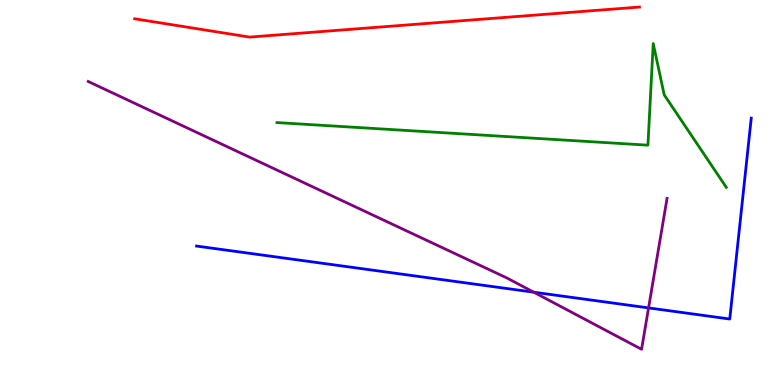[{'lines': ['blue', 'red'], 'intersections': []}, {'lines': ['green', 'red'], 'intersections': []}, {'lines': ['purple', 'red'], 'intersections': []}, {'lines': ['blue', 'green'], 'intersections': []}, {'lines': ['blue', 'purple'], 'intersections': [{'x': 6.89, 'y': 2.41}, {'x': 8.37, 'y': 2.0}]}, {'lines': ['green', 'purple'], 'intersections': []}]